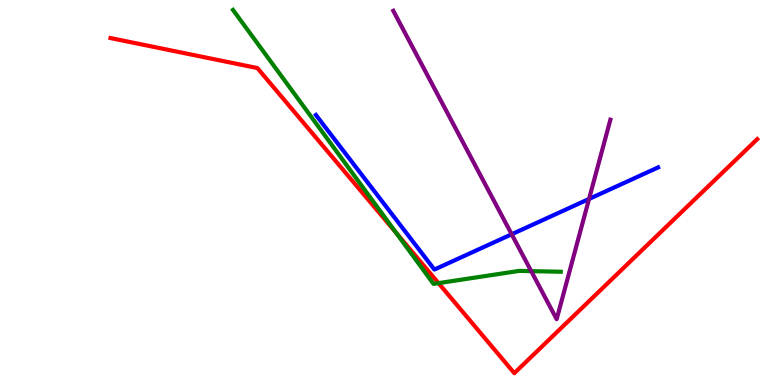[{'lines': ['blue', 'red'], 'intersections': []}, {'lines': ['green', 'red'], 'intersections': [{'x': 5.11, 'y': 3.95}, {'x': 5.66, 'y': 2.65}]}, {'lines': ['purple', 'red'], 'intersections': []}, {'lines': ['blue', 'green'], 'intersections': []}, {'lines': ['blue', 'purple'], 'intersections': [{'x': 6.6, 'y': 3.91}, {'x': 7.6, 'y': 4.83}]}, {'lines': ['green', 'purple'], 'intersections': [{'x': 6.85, 'y': 2.96}]}]